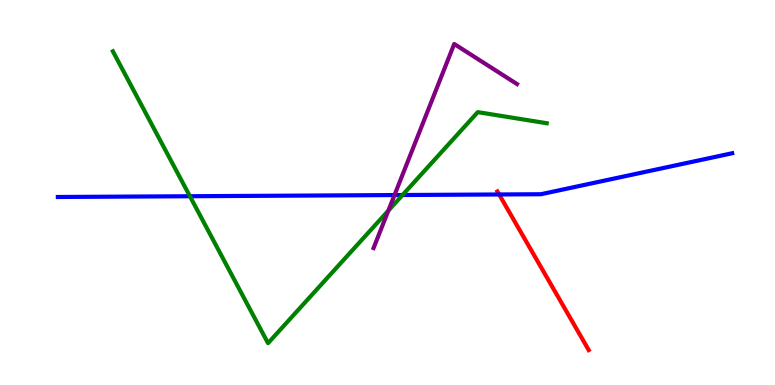[{'lines': ['blue', 'red'], 'intersections': [{'x': 6.44, 'y': 4.95}]}, {'lines': ['green', 'red'], 'intersections': []}, {'lines': ['purple', 'red'], 'intersections': []}, {'lines': ['blue', 'green'], 'intersections': [{'x': 2.45, 'y': 4.9}, {'x': 5.19, 'y': 4.93}]}, {'lines': ['blue', 'purple'], 'intersections': [{'x': 5.09, 'y': 4.93}]}, {'lines': ['green', 'purple'], 'intersections': [{'x': 5.01, 'y': 4.53}]}]